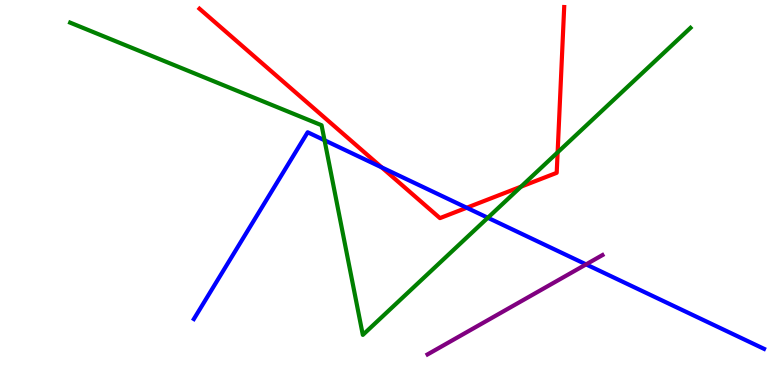[{'lines': ['blue', 'red'], 'intersections': [{'x': 4.93, 'y': 5.65}, {'x': 6.02, 'y': 4.6}]}, {'lines': ['green', 'red'], 'intersections': [{'x': 6.72, 'y': 5.15}, {'x': 7.2, 'y': 6.04}]}, {'lines': ['purple', 'red'], 'intersections': []}, {'lines': ['blue', 'green'], 'intersections': [{'x': 4.19, 'y': 6.36}, {'x': 6.29, 'y': 4.34}]}, {'lines': ['blue', 'purple'], 'intersections': [{'x': 7.56, 'y': 3.13}]}, {'lines': ['green', 'purple'], 'intersections': []}]